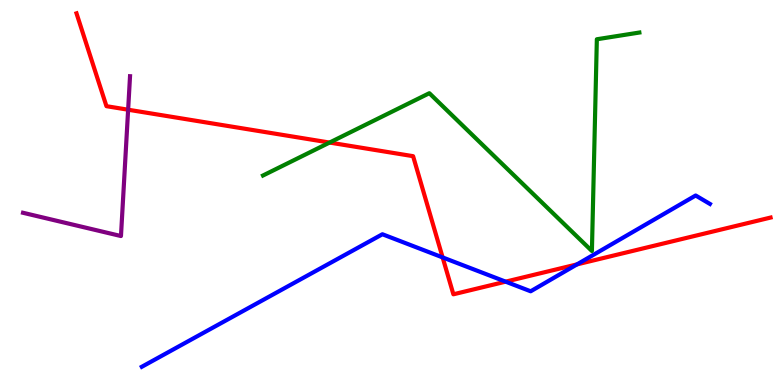[{'lines': ['blue', 'red'], 'intersections': [{'x': 5.71, 'y': 3.31}, {'x': 6.52, 'y': 2.68}, {'x': 7.44, 'y': 3.13}]}, {'lines': ['green', 'red'], 'intersections': [{'x': 4.25, 'y': 6.3}]}, {'lines': ['purple', 'red'], 'intersections': [{'x': 1.65, 'y': 7.15}]}, {'lines': ['blue', 'green'], 'intersections': []}, {'lines': ['blue', 'purple'], 'intersections': []}, {'lines': ['green', 'purple'], 'intersections': []}]